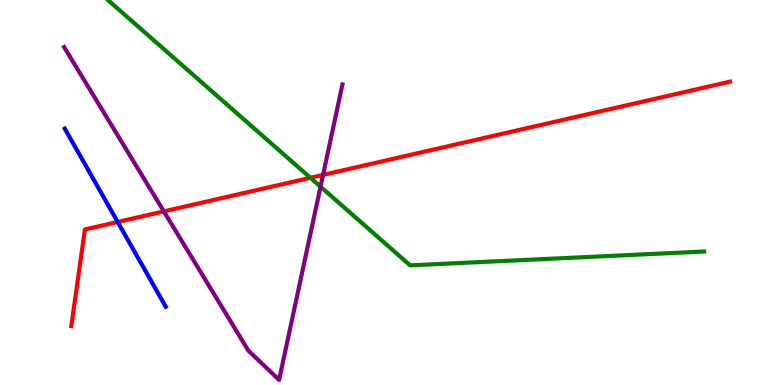[{'lines': ['blue', 'red'], 'intersections': [{'x': 1.52, 'y': 4.23}]}, {'lines': ['green', 'red'], 'intersections': [{'x': 4.01, 'y': 5.38}]}, {'lines': ['purple', 'red'], 'intersections': [{'x': 2.11, 'y': 4.51}, {'x': 4.17, 'y': 5.46}]}, {'lines': ['blue', 'green'], 'intersections': []}, {'lines': ['blue', 'purple'], 'intersections': []}, {'lines': ['green', 'purple'], 'intersections': [{'x': 4.14, 'y': 5.15}]}]